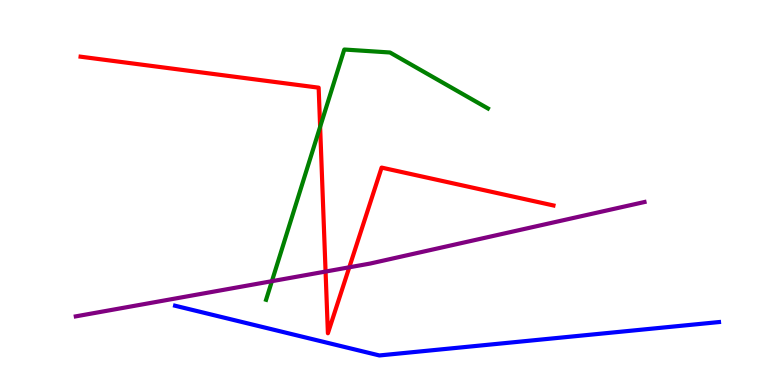[{'lines': ['blue', 'red'], 'intersections': []}, {'lines': ['green', 'red'], 'intersections': [{'x': 4.13, 'y': 6.71}]}, {'lines': ['purple', 'red'], 'intersections': [{'x': 4.2, 'y': 2.95}, {'x': 4.51, 'y': 3.06}]}, {'lines': ['blue', 'green'], 'intersections': []}, {'lines': ['blue', 'purple'], 'intersections': []}, {'lines': ['green', 'purple'], 'intersections': [{'x': 3.51, 'y': 2.7}]}]